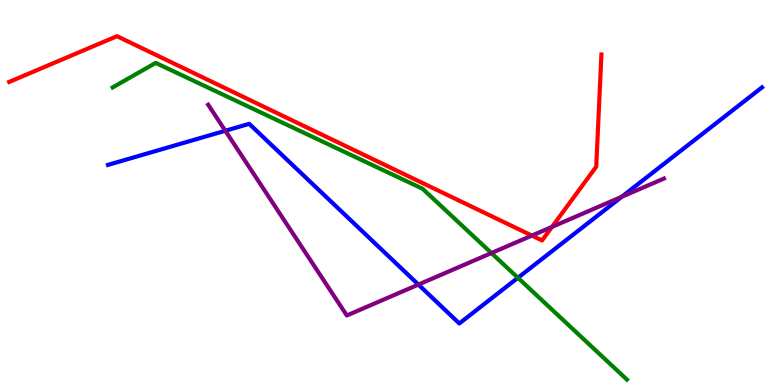[{'lines': ['blue', 'red'], 'intersections': []}, {'lines': ['green', 'red'], 'intersections': []}, {'lines': ['purple', 'red'], 'intersections': [{'x': 6.86, 'y': 3.88}, {'x': 7.12, 'y': 4.11}]}, {'lines': ['blue', 'green'], 'intersections': [{'x': 6.68, 'y': 2.79}]}, {'lines': ['blue', 'purple'], 'intersections': [{'x': 2.91, 'y': 6.6}, {'x': 5.4, 'y': 2.61}, {'x': 8.02, 'y': 4.89}]}, {'lines': ['green', 'purple'], 'intersections': [{'x': 6.34, 'y': 3.43}]}]